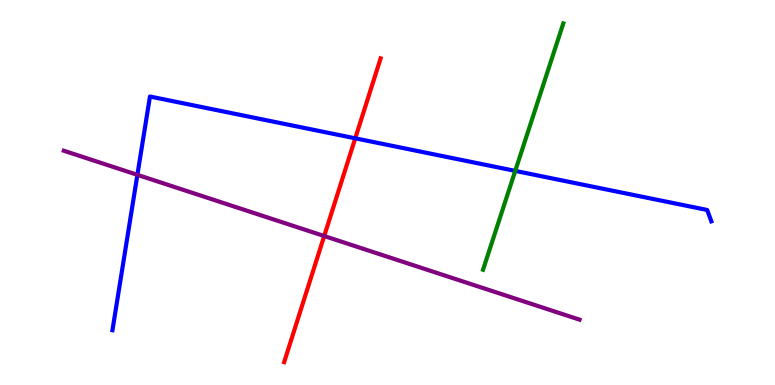[{'lines': ['blue', 'red'], 'intersections': [{'x': 4.58, 'y': 6.41}]}, {'lines': ['green', 'red'], 'intersections': []}, {'lines': ['purple', 'red'], 'intersections': [{'x': 4.18, 'y': 3.87}]}, {'lines': ['blue', 'green'], 'intersections': [{'x': 6.65, 'y': 5.56}]}, {'lines': ['blue', 'purple'], 'intersections': [{'x': 1.77, 'y': 5.46}]}, {'lines': ['green', 'purple'], 'intersections': []}]